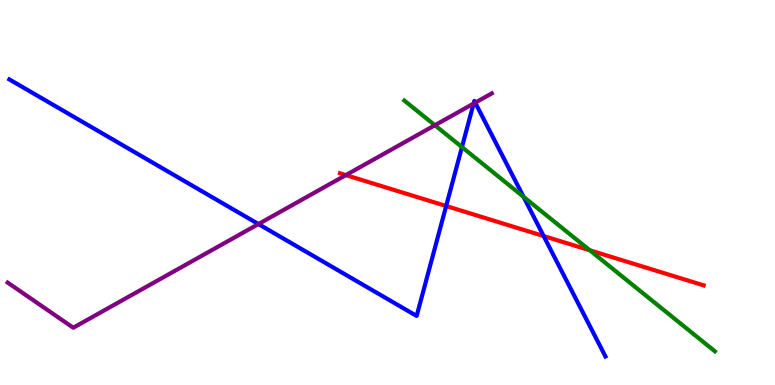[{'lines': ['blue', 'red'], 'intersections': [{'x': 5.76, 'y': 4.65}, {'x': 7.02, 'y': 3.87}]}, {'lines': ['green', 'red'], 'intersections': [{'x': 7.61, 'y': 3.5}]}, {'lines': ['purple', 'red'], 'intersections': [{'x': 4.46, 'y': 5.45}]}, {'lines': ['blue', 'green'], 'intersections': [{'x': 5.96, 'y': 6.18}, {'x': 6.76, 'y': 4.89}]}, {'lines': ['blue', 'purple'], 'intersections': [{'x': 3.33, 'y': 4.18}, {'x': 6.11, 'y': 7.31}, {'x': 6.13, 'y': 7.33}]}, {'lines': ['green', 'purple'], 'intersections': [{'x': 5.61, 'y': 6.75}]}]